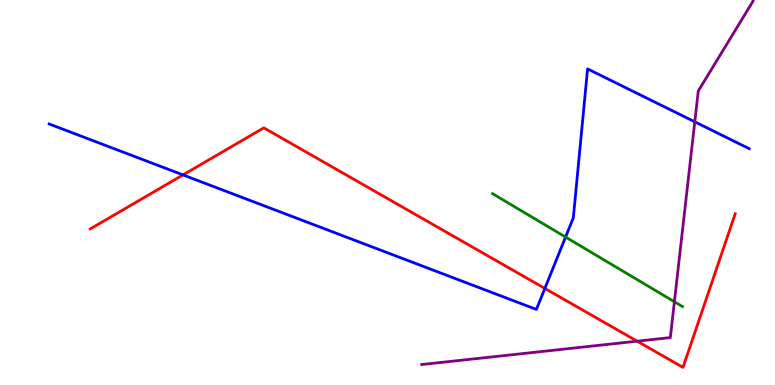[{'lines': ['blue', 'red'], 'intersections': [{'x': 2.36, 'y': 5.46}, {'x': 7.03, 'y': 2.51}]}, {'lines': ['green', 'red'], 'intersections': []}, {'lines': ['purple', 'red'], 'intersections': [{'x': 8.22, 'y': 1.14}]}, {'lines': ['blue', 'green'], 'intersections': [{'x': 7.3, 'y': 3.84}]}, {'lines': ['blue', 'purple'], 'intersections': [{'x': 8.97, 'y': 6.84}]}, {'lines': ['green', 'purple'], 'intersections': [{'x': 8.7, 'y': 2.16}]}]